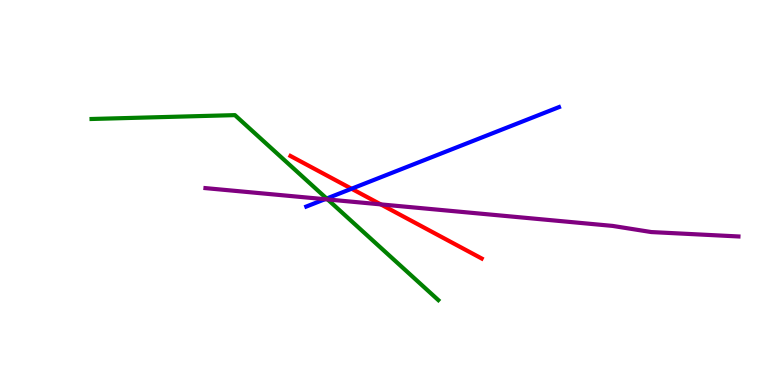[{'lines': ['blue', 'red'], 'intersections': [{'x': 4.54, 'y': 5.1}]}, {'lines': ['green', 'red'], 'intersections': []}, {'lines': ['purple', 'red'], 'intersections': [{'x': 4.91, 'y': 4.69}]}, {'lines': ['blue', 'green'], 'intersections': [{'x': 4.21, 'y': 4.84}]}, {'lines': ['blue', 'purple'], 'intersections': [{'x': 4.19, 'y': 4.83}]}, {'lines': ['green', 'purple'], 'intersections': [{'x': 4.23, 'y': 4.82}]}]